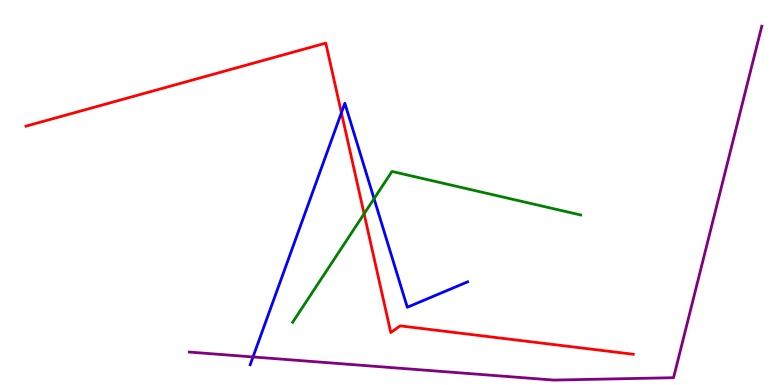[{'lines': ['blue', 'red'], 'intersections': [{'x': 4.41, 'y': 7.07}]}, {'lines': ['green', 'red'], 'intersections': [{'x': 4.7, 'y': 4.45}]}, {'lines': ['purple', 'red'], 'intersections': []}, {'lines': ['blue', 'green'], 'intersections': [{'x': 4.83, 'y': 4.84}]}, {'lines': ['blue', 'purple'], 'intersections': [{'x': 3.26, 'y': 0.728}]}, {'lines': ['green', 'purple'], 'intersections': []}]